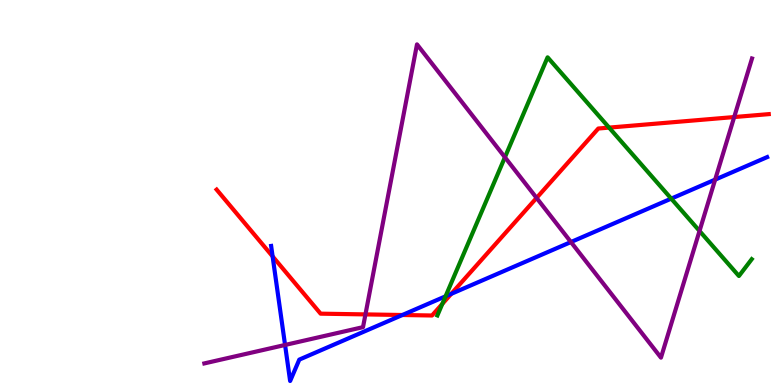[{'lines': ['blue', 'red'], 'intersections': [{'x': 3.52, 'y': 3.34}, {'x': 5.19, 'y': 1.82}, {'x': 5.82, 'y': 2.37}]}, {'lines': ['green', 'red'], 'intersections': [{'x': 5.71, 'y': 2.11}, {'x': 7.86, 'y': 6.69}]}, {'lines': ['purple', 'red'], 'intersections': [{'x': 4.72, 'y': 1.83}, {'x': 6.92, 'y': 4.86}, {'x': 9.47, 'y': 6.96}]}, {'lines': ['blue', 'green'], 'intersections': [{'x': 5.75, 'y': 2.3}, {'x': 8.66, 'y': 4.84}]}, {'lines': ['blue', 'purple'], 'intersections': [{'x': 3.68, 'y': 1.04}, {'x': 7.37, 'y': 3.71}, {'x': 9.23, 'y': 5.33}]}, {'lines': ['green', 'purple'], 'intersections': [{'x': 6.52, 'y': 5.92}, {'x': 9.03, 'y': 4.0}]}]